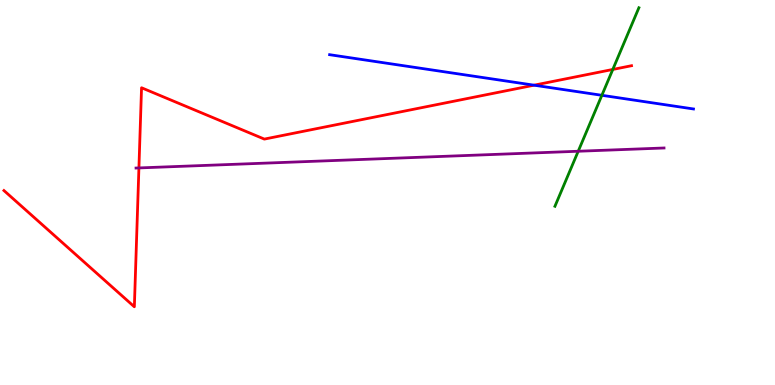[{'lines': ['blue', 'red'], 'intersections': [{'x': 6.89, 'y': 7.79}]}, {'lines': ['green', 'red'], 'intersections': [{'x': 7.91, 'y': 8.2}]}, {'lines': ['purple', 'red'], 'intersections': [{'x': 1.79, 'y': 5.64}]}, {'lines': ['blue', 'green'], 'intersections': [{'x': 7.77, 'y': 7.52}]}, {'lines': ['blue', 'purple'], 'intersections': []}, {'lines': ['green', 'purple'], 'intersections': [{'x': 7.46, 'y': 6.07}]}]